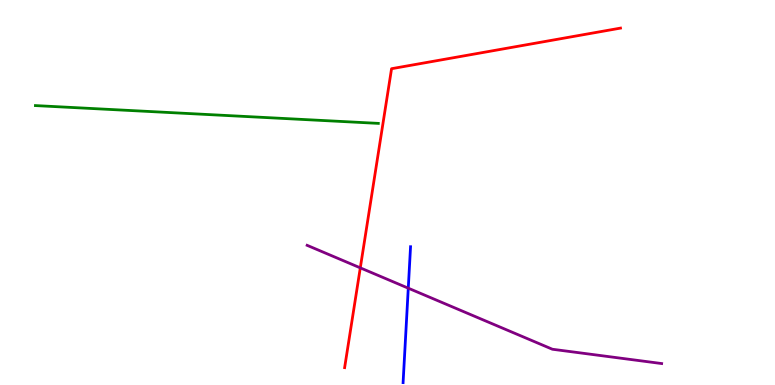[{'lines': ['blue', 'red'], 'intersections': []}, {'lines': ['green', 'red'], 'intersections': []}, {'lines': ['purple', 'red'], 'intersections': [{'x': 4.65, 'y': 3.04}]}, {'lines': ['blue', 'green'], 'intersections': []}, {'lines': ['blue', 'purple'], 'intersections': [{'x': 5.27, 'y': 2.51}]}, {'lines': ['green', 'purple'], 'intersections': []}]